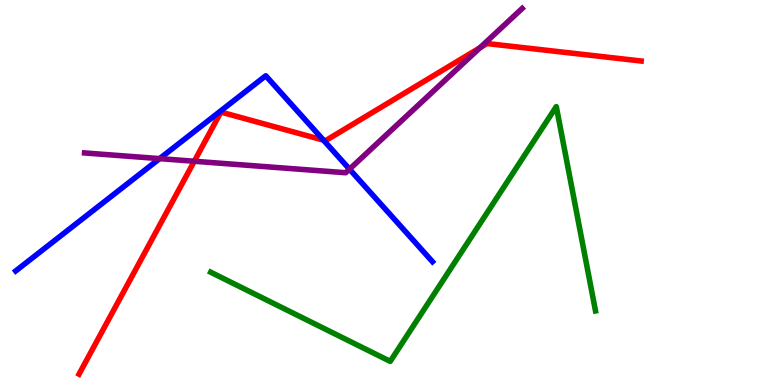[{'lines': ['blue', 'red'], 'intersections': [{'x': 4.17, 'y': 6.36}]}, {'lines': ['green', 'red'], 'intersections': []}, {'lines': ['purple', 'red'], 'intersections': [{'x': 2.51, 'y': 5.81}, {'x': 6.19, 'y': 8.76}]}, {'lines': ['blue', 'green'], 'intersections': []}, {'lines': ['blue', 'purple'], 'intersections': [{'x': 2.06, 'y': 5.88}, {'x': 4.51, 'y': 5.61}]}, {'lines': ['green', 'purple'], 'intersections': []}]